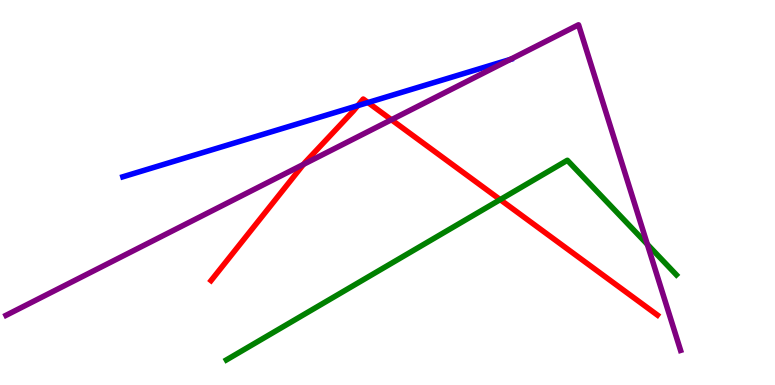[{'lines': ['blue', 'red'], 'intersections': [{'x': 4.62, 'y': 7.26}, {'x': 4.75, 'y': 7.34}]}, {'lines': ['green', 'red'], 'intersections': [{'x': 6.45, 'y': 4.82}]}, {'lines': ['purple', 'red'], 'intersections': [{'x': 3.92, 'y': 5.73}, {'x': 5.05, 'y': 6.89}]}, {'lines': ['blue', 'green'], 'intersections': []}, {'lines': ['blue', 'purple'], 'intersections': [{'x': 6.58, 'y': 8.46}]}, {'lines': ['green', 'purple'], 'intersections': [{'x': 8.35, 'y': 3.65}]}]